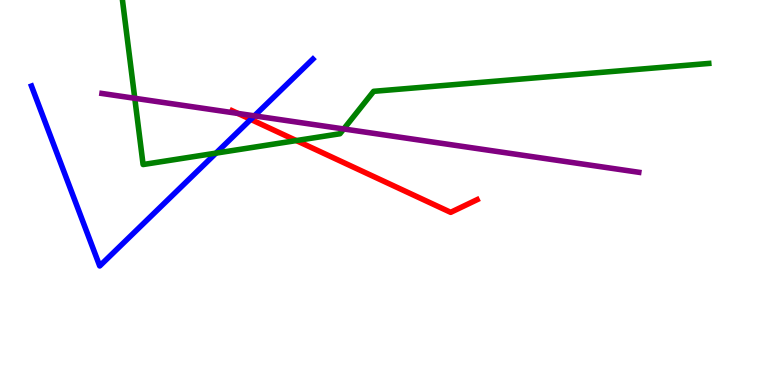[{'lines': ['blue', 'red'], 'intersections': [{'x': 3.24, 'y': 6.9}]}, {'lines': ['green', 'red'], 'intersections': [{'x': 3.82, 'y': 6.35}]}, {'lines': ['purple', 'red'], 'intersections': [{'x': 3.07, 'y': 7.05}]}, {'lines': ['blue', 'green'], 'intersections': [{'x': 2.79, 'y': 6.02}]}, {'lines': ['blue', 'purple'], 'intersections': [{'x': 3.28, 'y': 6.99}]}, {'lines': ['green', 'purple'], 'intersections': [{'x': 1.74, 'y': 7.45}, {'x': 4.44, 'y': 6.65}]}]